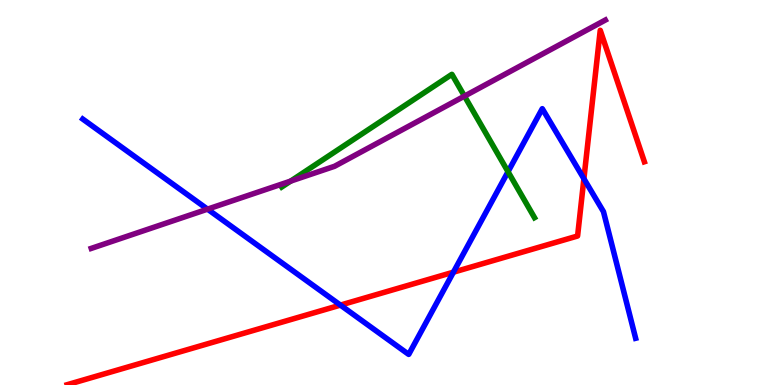[{'lines': ['blue', 'red'], 'intersections': [{'x': 4.39, 'y': 2.08}, {'x': 5.85, 'y': 2.93}, {'x': 7.53, 'y': 5.36}]}, {'lines': ['green', 'red'], 'intersections': []}, {'lines': ['purple', 'red'], 'intersections': []}, {'lines': ['blue', 'green'], 'intersections': [{'x': 6.56, 'y': 5.54}]}, {'lines': ['blue', 'purple'], 'intersections': [{'x': 2.68, 'y': 4.57}]}, {'lines': ['green', 'purple'], 'intersections': [{'x': 3.75, 'y': 5.3}, {'x': 5.99, 'y': 7.5}]}]